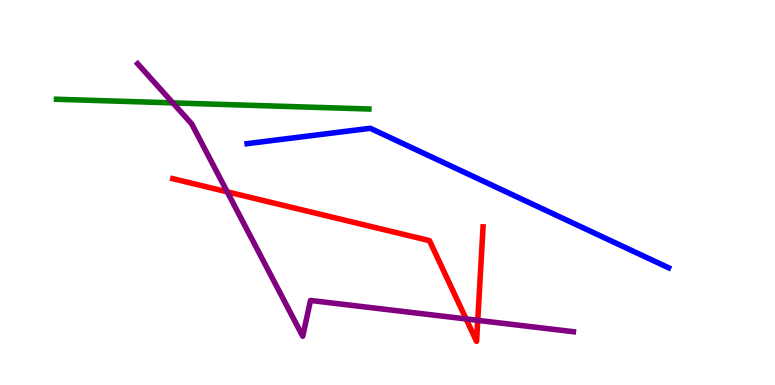[{'lines': ['blue', 'red'], 'intersections': []}, {'lines': ['green', 'red'], 'intersections': []}, {'lines': ['purple', 'red'], 'intersections': [{'x': 2.93, 'y': 5.02}, {'x': 6.01, 'y': 1.72}, {'x': 6.16, 'y': 1.68}]}, {'lines': ['blue', 'green'], 'intersections': []}, {'lines': ['blue', 'purple'], 'intersections': []}, {'lines': ['green', 'purple'], 'intersections': [{'x': 2.23, 'y': 7.33}]}]